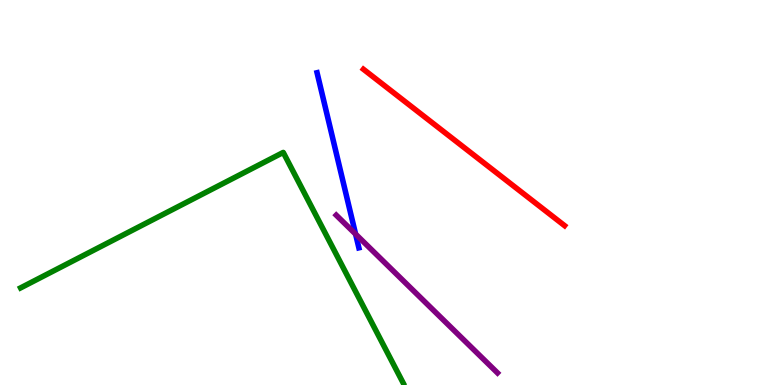[{'lines': ['blue', 'red'], 'intersections': []}, {'lines': ['green', 'red'], 'intersections': []}, {'lines': ['purple', 'red'], 'intersections': []}, {'lines': ['blue', 'green'], 'intersections': []}, {'lines': ['blue', 'purple'], 'intersections': [{'x': 4.59, 'y': 3.92}]}, {'lines': ['green', 'purple'], 'intersections': []}]